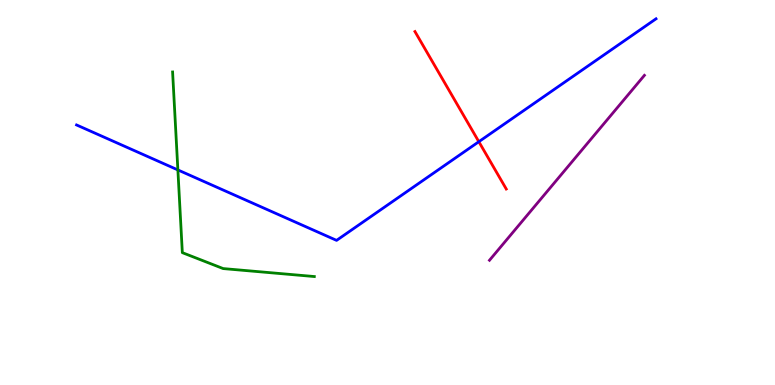[{'lines': ['blue', 'red'], 'intersections': [{'x': 6.18, 'y': 6.32}]}, {'lines': ['green', 'red'], 'intersections': []}, {'lines': ['purple', 'red'], 'intersections': []}, {'lines': ['blue', 'green'], 'intersections': [{'x': 2.3, 'y': 5.59}]}, {'lines': ['blue', 'purple'], 'intersections': []}, {'lines': ['green', 'purple'], 'intersections': []}]